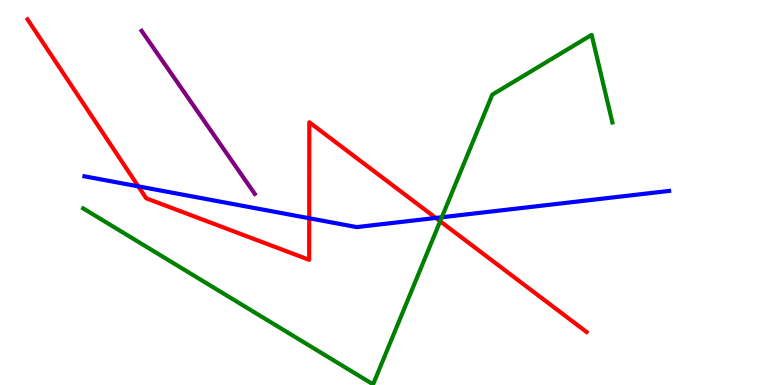[{'lines': ['blue', 'red'], 'intersections': [{'x': 1.78, 'y': 5.16}, {'x': 3.99, 'y': 4.33}, {'x': 5.62, 'y': 4.34}]}, {'lines': ['green', 'red'], 'intersections': [{'x': 5.68, 'y': 4.25}]}, {'lines': ['purple', 'red'], 'intersections': []}, {'lines': ['blue', 'green'], 'intersections': [{'x': 5.7, 'y': 4.36}]}, {'lines': ['blue', 'purple'], 'intersections': []}, {'lines': ['green', 'purple'], 'intersections': []}]